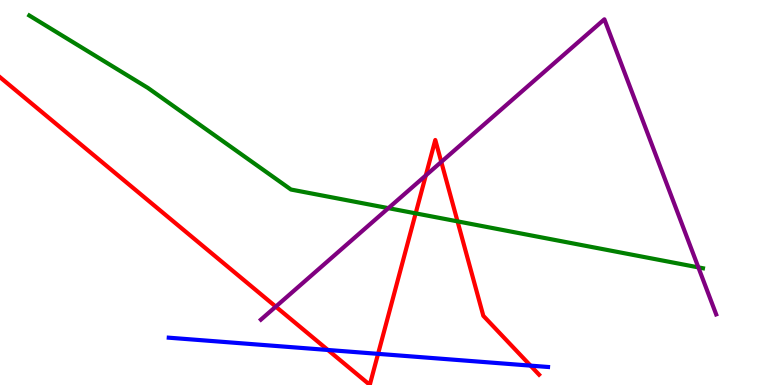[{'lines': ['blue', 'red'], 'intersections': [{'x': 4.23, 'y': 0.91}, {'x': 4.88, 'y': 0.809}, {'x': 6.85, 'y': 0.503}]}, {'lines': ['green', 'red'], 'intersections': [{'x': 5.36, 'y': 4.46}, {'x': 5.9, 'y': 4.25}]}, {'lines': ['purple', 'red'], 'intersections': [{'x': 3.56, 'y': 2.04}, {'x': 5.49, 'y': 5.44}, {'x': 5.69, 'y': 5.79}]}, {'lines': ['blue', 'green'], 'intersections': []}, {'lines': ['blue', 'purple'], 'intersections': []}, {'lines': ['green', 'purple'], 'intersections': [{'x': 5.01, 'y': 4.59}, {'x': 9.01, 'y': 3.06}]}]